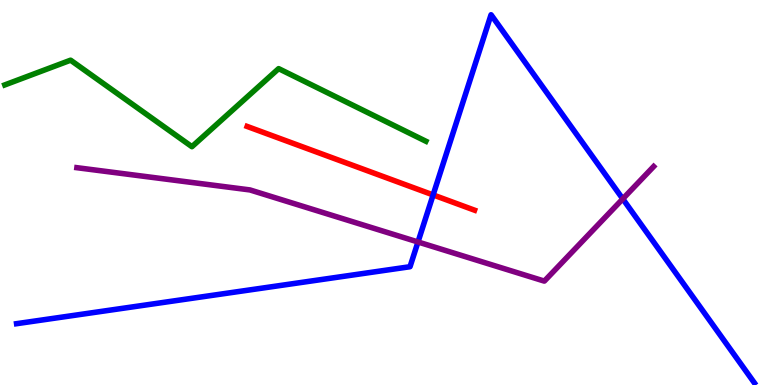[{'lines': ['blue', 'red'], 'intersections': [{'x': 5.59, 'y': 4.94}]}, {'lines': ['green', 'red'], 'intersections': []}, {'lines': ['purple', 'red'], 'intersections': []}, {'lines': ['blue', 'green'], 'intersections': []}, {'lines': ['blue', 'purple'], 'intersections': [{'x': 5.39, 'y': 3.71}, {'x': 8.04, 'y': 4.83}]}, {'lines': ['green', 'purple'], 'intersections': []}]